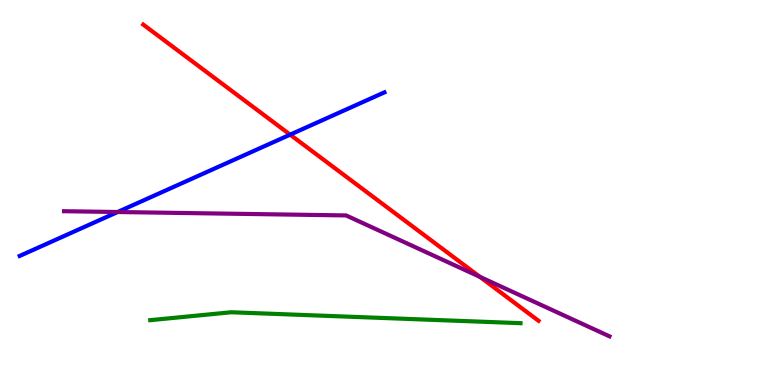[{'lines': ['blue', 'red'], 'intersections': [{'x': 3.74, 'y': 6.5}]}, {'lines': ['green', 'red'], 'intersections': []}, {'lines': ['purple', 'red'], 'intersections': [{'x': 6.19, 'y': 2.81}]}, {'lines': ['blue', 'green'], 'intersections': []}, {'lines': ['blue', 'purple'], 'intersections': [{'x': 1.52, 'y': 4.49}]}, {'lines': ['green', 'purple'], 'intersections': []}]